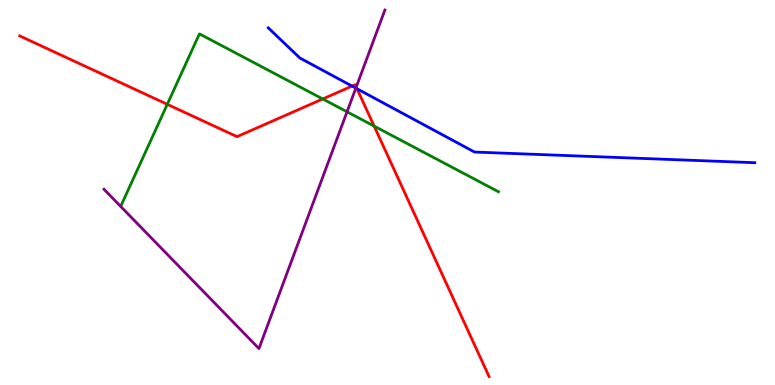[{'lines': ['blue', 'red'], 'intersections': [{'x': 4.54, 'y': 7.76}, {'x': 4.61, 'y': 7.69}]}, {'lines': ['green', 'red'], 'intersections': [{'x': 2.16, 'y': 7.29}, {'x': 4.16, 'y': 7.43}, {'x': 4.83, 'y': 6.72}]}, {'lines': ['purple', 'red'], 'intersections': [{'x': 4.6, 'y': 7.74}]}, {'lines': ['blue', 'green'], 'intersections': []}, {'lines': ['blue', 'purple'], 'intersections': [{'x': 4.59, 'y': 7.71}]}, {'lines': ['green', 'purple'], 'intersections': [{'x': 4.48, 'y': 7.1}]}]